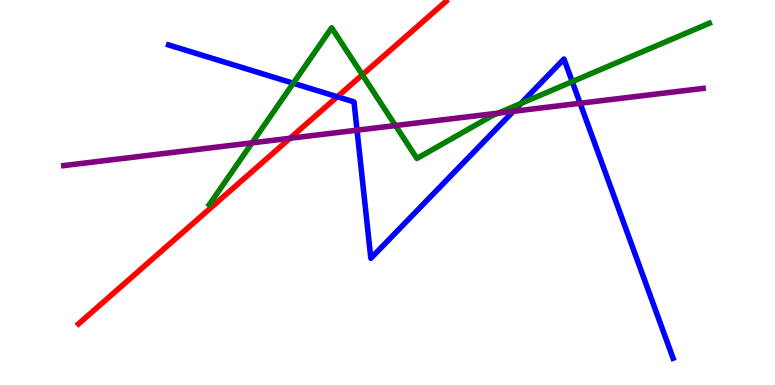[{'lines': ['blue', 'red'], 'intersections': [{'x': 4.35, 'y': 7.49}]}, {'lines': ['green', 'red'], 'intersections': [{'x': 4.68, 'y': 8.06}]}, {'lines': ['purple', 'red'], 'intersections': [{'x': 3.74, 'y': 6.41}]}, {'lines': ['blue', 'green'], 'intersections': [{'x': 3.78, 'y': 7.84}, {'x': 6.72, 'y': 7.31}, {'x': 7.38, 'y': 7.88}]}, {'lines': ['blue', 'purple'], 'intersections': [{'x': 4.61, 'y': 6.62}, {'x': 6.62, 'y': 7.11}, {'x': 7.49, 'y': 7.32}]}, {'lines': ['green', 'purple'], 'intersections': [{'x': 3.25, 'y': 6.29}, {'x': 5.1, 'y': 6.74}, {'x': 6.43, 'y': 7.06}]}]